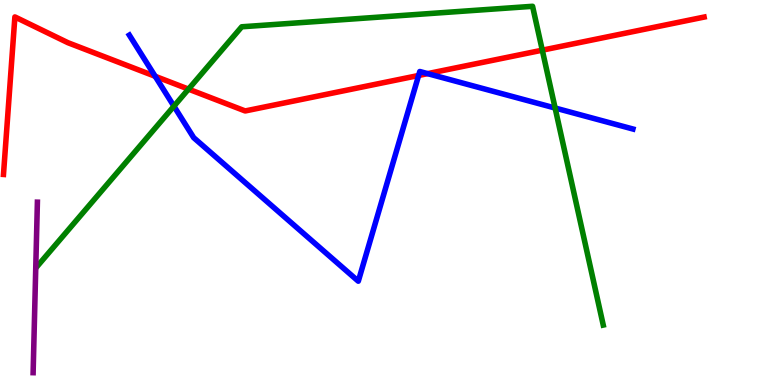[{'lines': ['blue', 'red'], 'intersections': [{'x': 2.0, 'y': 8.02}, {'x': 5.4, 'y': 8.04}, {'x': 5.52, 'y': 8.09}]}, {'lines': ['green', 'red'], 'intersections': [{'x': 2.43, 'y': 7.68}, {'x': 7.0, 'y': 8.7}]}, {'lines': ['purple', 'red'], 'intersections': []}, {'lines': ['blue', 'green'], 'intersections': [{'x': 2.24, 'y': 7.24}, {'x': 7.16, 'y': 7.19}]}, {'lines': ['blue', 'purple'], 'intersections': []}, {'lines': ['green', 'purple'], 'intersections': []}]